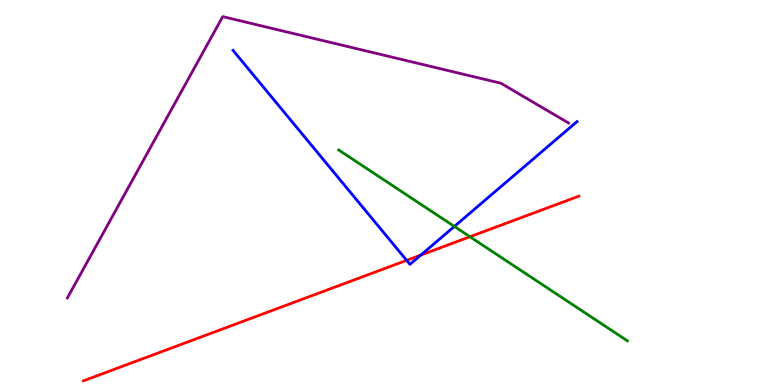[{'lines': ['blue', 'red'], 'intersections': [{'x': 5.25, 'y': 3.24}, {'x': 5.43, 'y': 3.38}]}, {'lines': ['green', 'red'], 'intersections': [{'x': 6.06, 'y': 3.85}]}, {'lines': ['purple', 'red'], 'intersections': []}, {'lines': ['blue', 'green'], 'intersections': [{'x': 5.86, 'y': 4.12}]}, {'lines': ['blue', 'purple'], 'intersections': []}, {'lines': ['green', 'purple'], 'intersections': []}]